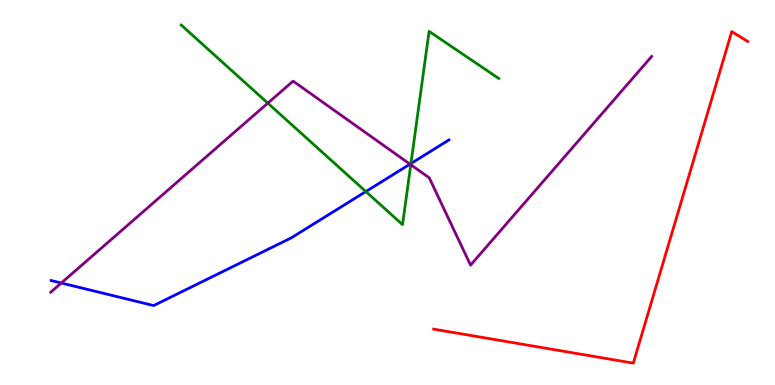[{'lines': ['blue', 'red'], 'intersections': []}, {'lines': ['green', 'red'], 'intersections': []}, {'lines': ['purple', 'red'], 'intersections': []}, {'lines': ['blue', 'green'], 'intersections': [{'x': 4.72, 'y': 5.02}, {'x': 5.3, 'y': 5.75}]}, {'lines': ['blue', 'purple'], 'intersections': [{'x': 0.791, 'y': 2.65}, {'x': 5.29, 'y': 5.74}]}, {'lines': ['green', 'purple'], 'intersections': [{'x': 3.46, 'y': 7.32}, {'x': 5.3, 'y': 5.72}]}]